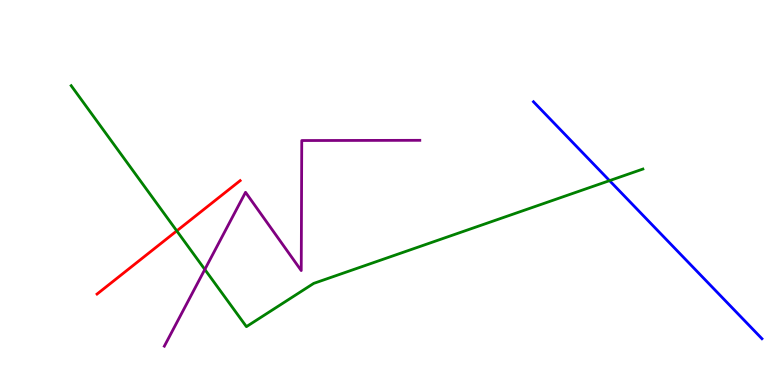[{'lines': ['blue', 'red'], 'intersections': []}, {'lines': ['green', 'red'], 'intersections': [{'x': 2.28, 'y': 4.0}]}, {'lines': ['purple', 'red'], 'intersections': []}, {'lines': ['blue', 'green'], 'intersections': [{'x': 7.87, 'y': 5.31}]}, {'lines': ['blue', 'purple'], 'intersections': []}, {'lines': ['green', 'purple'], 'intersections': [{'x': 2.64, 'y': 3.0}]}]